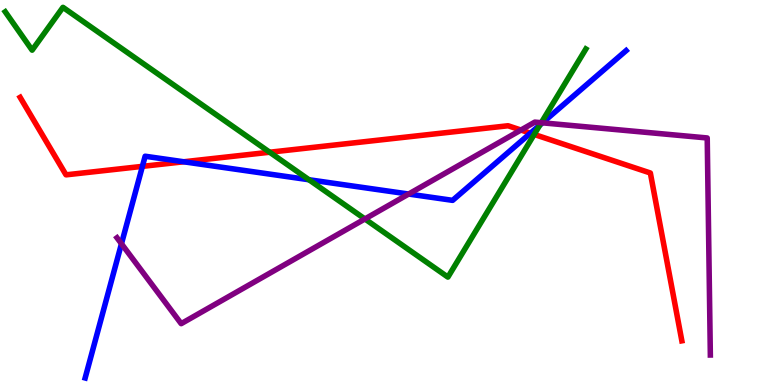[{'lines': ['blue', 'red'], 'intersections': [{'x': 1.84, 'y': 5.68}, {'x': 2.37, 'y': 5.8}, {'x': 6.84, 'y': 6.54}]}, {'lines': ['green', 'red'], 'intersections': [{'x': 3.48, 'y': 6.05}, {'x': 6.89, 'y': 6.51}]}, {'lines': ['purple', 'red'], 'intersections': [{'x': 6.72, 'y': 6.62}]}, {'lines': ['blue', 'green'], 'intersections': [{'x': 3.99, 'y': 5.33}, {'x': 6.97, 'y': 6.75}]}, {'lines': ['blue', 'purple'], 'intersections': [{'x': 1.57, 'y': 3.67}, {'x': 5.27, 'y': 4.96}, {'x': 7.0, 'y': 6.81}]}, {'lines': ['green', 'purple'], 'intersections': [{'x': 4.71, 'y': 4.31}, {'x': 6.98, 'y': 6.81}]}]